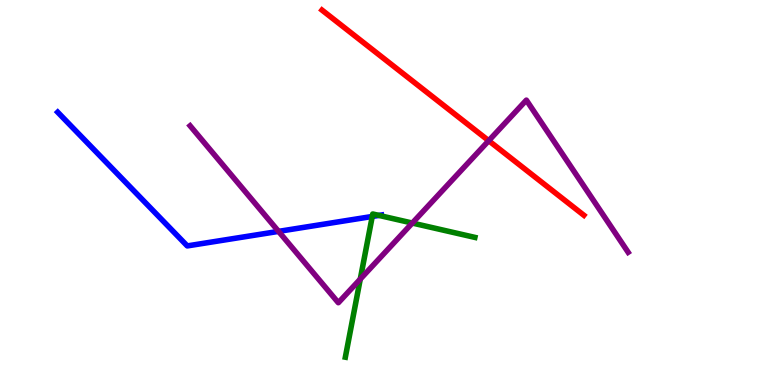[{'lines': ['blue', 'red'], 'intersections': []}, {'lines': ['green', 'red'], 'intersections': []}, {'lines': ['purple', 'red'], 'intersections': [{'x': 6.31, 'y': 6.35}]}, {'lines': ['blue', 'green'], 'intersections': [{'x': 4.8, 'y': 4.38}, {'x': 4.89, 'y': 4.41}]}, {'lines': ['blue', 'purple'], 'intersections': [{'x': 3.59, 'y': 3.99}]}, {'lines': ['green', 'purple'], 'intersections': [{'x': 4.65, 'y': 2.75}, {'x': 5.32, 'y': 4.21}]}]